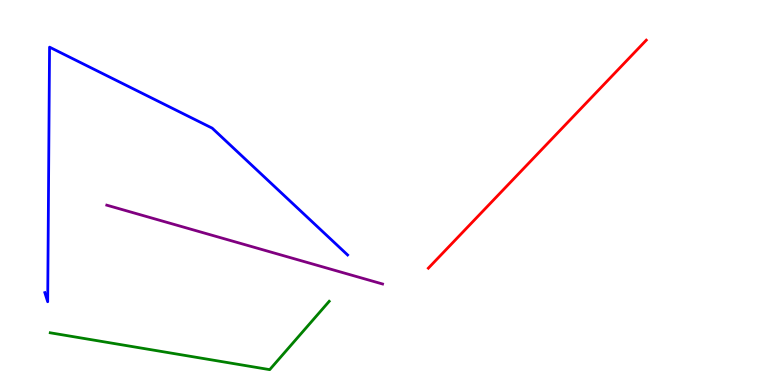[{'lines': ['blue', 'red'], 'intersections': []}, {'lines': ['green', 'red'], 'intersections': []}, {'lines': ['purple', 'red'], 'intersections': []}, {'lines': ['blue', 'green'], 'intersections': []}, {'lines': ['blue', 'purple'], 'intersections': []}, {'lines': ['green', 'purple'], 'intersections': []}]